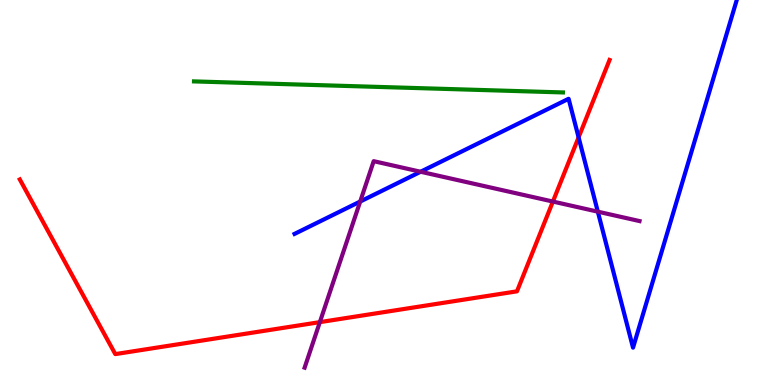[{'lines': ['blue', 'red'], 'intersections': [{'x': 7.47, 'y': 6.43}]}, {'lines': ['green', 'red'], 'intersections': []}, {'lines': ['purple', 'red'], 'intersections': [{'x': 4.13, 'y': 1.63}, {'x': 7.13, 'y': 4.76}]}, {'lines': ['blue', 'green'], 'intersections': []}, {'lines': ['blue', 'purple'], 'intersections': [{'x': 4.65, 'y': 4.77}, {'x': 5.43, 'y': 5.54}, {'x': 7.71, 'y': 4.5}]}, {'lines': ['green', 'purple'], 'intersections': []}]